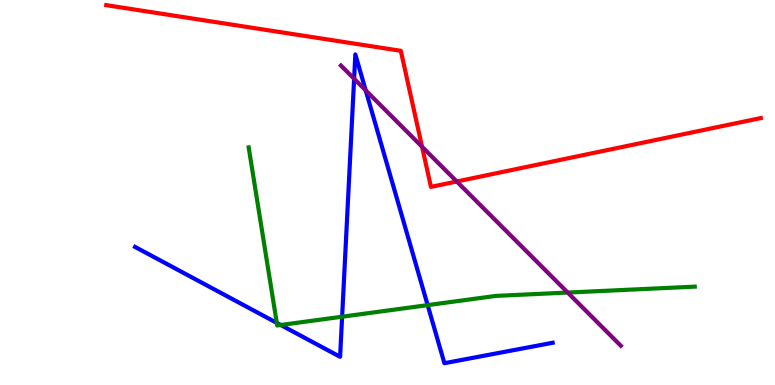[{'lines': ['blue', 'red'], 'intersections': []}, {'lines': ['green', 'red'], 'intersections': []}, {'lines': ['purple', 'red'], 'intersections': [{'x': 5.45, 'y': 6.19}, {'x': 5.89, 'y': 5.29}]}, {'lines': ['blue', 'green'], 'intersections': [{'x': 3.57, 'y': 1.61}, {'x': 3.62, 'y': 1.56}, {'x': 4.41, 'y': 1.77}, {'x': 5.52, 'y': 2.07}]}, {'lines': ['blue', 'purple'], 'intersections': [{'x': 4.57, 'y': 7.95}, {'x': 4.72, 'y': 7.65}]}, {'lines': ['green', 'purple'], 'intersections': [{'x': 7.33, 'y': 2.4}]}]